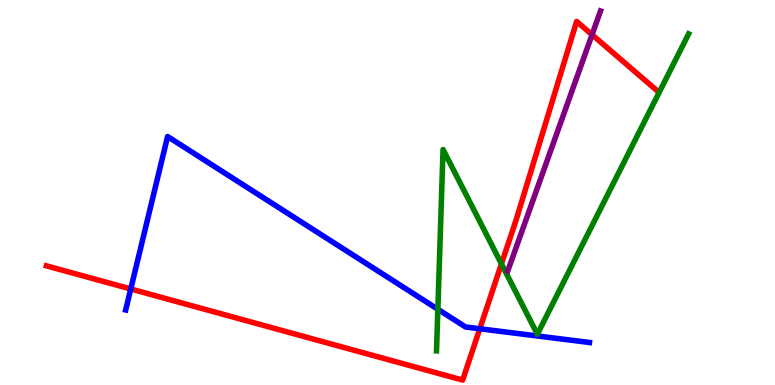[{'lines': ['blue', 'red'], 'intersections': [{'x': 1.69, 'y': 2.49}, {'x': 6.19, 'y': 1.46}]}, {'lines': ['green', 'red'], 'intersections': [{'x': 6.47, 'y': 3.15}]}, {'lines': ['purple', 'red'], 'intersections': [{'x': 7.64, 'y': 9.1}]}, {'lines': ['blue', 'green'], 'intersections': [{'x': 5.65, 'y': 1.97}]}, {'lines': ['blue', 'purple'], 'intersections': []}, {'lines': ['green', 'purple'], 'intersections': []}]